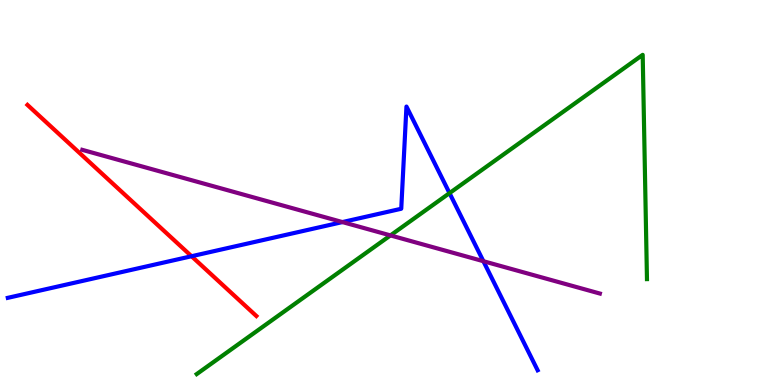[{'lines': ['blue', 'red'], 'intersections': [{'x': 2.47, 'y': 3.34}]}, {'lines': ['green', 'red'], 'intersections': []}, {'lines': ['purple', 'red'], 'intersections': []}, {'lines': ['blue', 'green'], 'intersections': [{'x': 5.8, 'y': 4.98}]}, {'lines': ['blue', 'purple'], 'intersections': [{'x': 4.42, 'y': 4.23}, {'x': 6.24, 'y': 3.22}]}, {'lines': ['green', 'purple'], 'intersections': [{'x': 5.04, 'y': 3.89}]}]